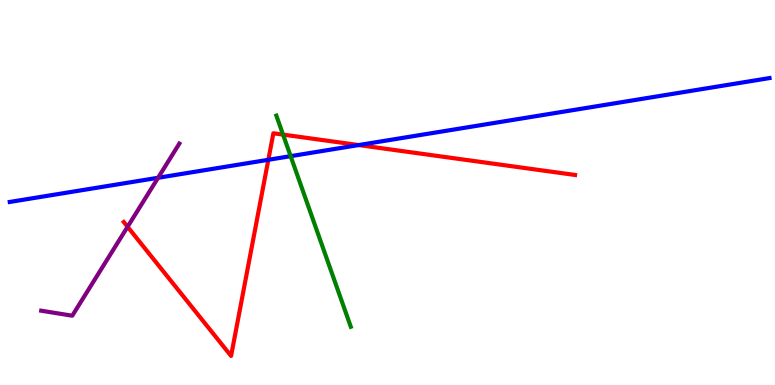[{'lines': ['blue', 'red'], 'intersections': [{'x': 3.46, 'y': 5.85}, {'x': 4.63, 'y': 6.23}]}, {'lines': ['green', 'red'], 'intersections': [{'x': 3.65, 'y': 6.5}]}, {'lines': ['purple', 'red'], 'intersections': [{'x': 1.65, 'y': 4.11}]}, {'lines': ['blue', 'green'], 'intersections': [{'x': 3.75, 'y': 5.94}]}, {'lines': ['blue', 'purple'], 'intersections': [{'x': 2.04, 'y': 5.38}]}, {'lines': ['green', 'purple'], 'intersections': []}]